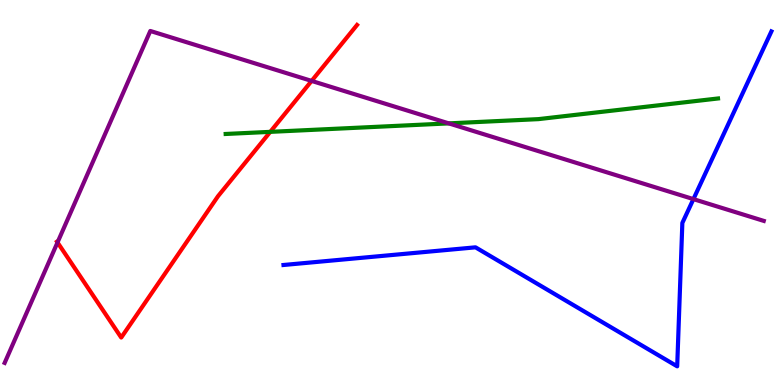[{'lines': ['blue', 'red'], 'intersections': []}, {'lines': ['green', 'red'], 'intersections': [{'x': 3.49, 'y': 6.58}]}, {'lines': ['purple', 'red'], 'intersections': [{'x': 0.742, 'y': 3.7}, {'x': 4.02, 'y': 7.9}]}, {'lines': ['blue', 'green'], 'intersections': []}, {'lines': ['blue', 'purple'], 'intersections': [{'x': 8.95, 'y': 4.83}]}, {'lines': ['green', 'purple'], 'intersections': [{'x': 5.79, 'y': 6.8}]}]